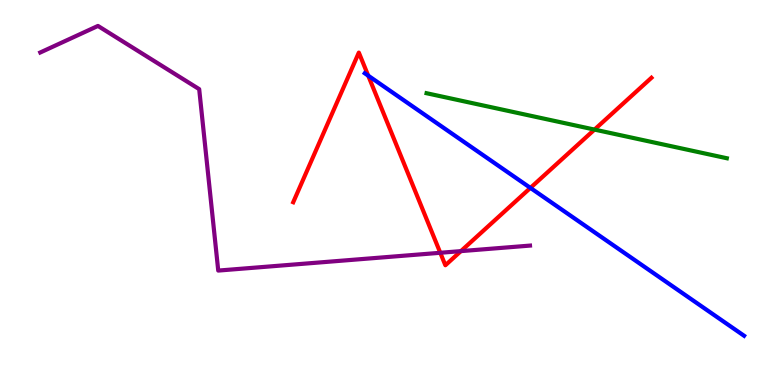[{'lines': ['blue', 'red'], 'intersections': [{'x': 4.75, 'y': 8.03}, {'x': 6.84, 'y': 5.12}]}, {'lines': ['green', 'red'], 'intersections': [{'x': 7.67, 'y': 6.63}]}, {'lines': ['purple', 'red'], 'intersections': [{'x': 5.68, 'y': 3.43}, {'x': 5.95, 'y': 3.48}]}, {'lines': ['blue', 'green'], 'intersections': []}, {'lines': ['blue', 'purple'], 'intersections': []}, {'lines': ['green', 'purple'], 'intersections': []}]